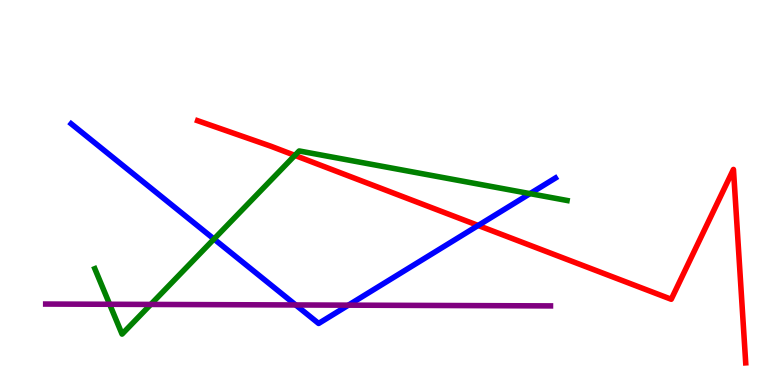[{'lines': ['blue', 'red'], 'intersections': [{'x': 6.17, 'y': 4.14}]}, {'lines': ['green', 'red'], 'intersections': [{'x': 3.8, 'y': 5.96}]}, {'lines': ['purple', 'red'], 'intersections': []}, {'lines': ['blue', 'green'], 'intersections': [{'x': 2.76, 'y': 3.79}, {'x': 6.84, 'y': 4.97}]}, {'lines': ['blue', 'purple'], 'intersections': [{'x': 3.82, 'y': 2.08}, {'x': 4.5, 'y': 2.07}]}, {'lines': ['green', 'purple'], 'intersections': [{'x': 1.41, 'y': 2.1}, {'x': 1.95, 'y': 2.09}]}]